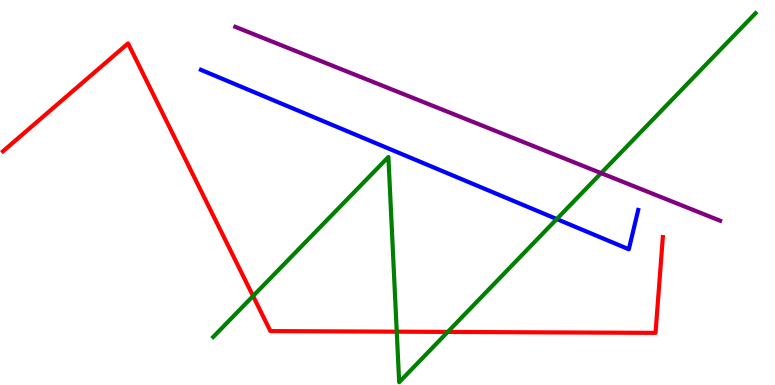[{'lines': ['blue', 'red'], 'intersections': []}, {'lines': ['green', 'red'], 'intersections': [{'x': 3.27, 'y': 2.31}, {'x': 5.12, 'y': 1.38}, {'x': 5.78, 'y': 1.38}]}, {'lines': ['purple', 'red'], 'intersections': []}, {'lines': ['blue', 'green'], 'intersections': [{'x': 7.18, 'y': 4.31}]}, {'lines': ['blue', 'purple'], 'intersections': []}, {'lines': ['green', 'purple'], 'intersections': [{'x': 7.76, 'y': 5.5}]}]